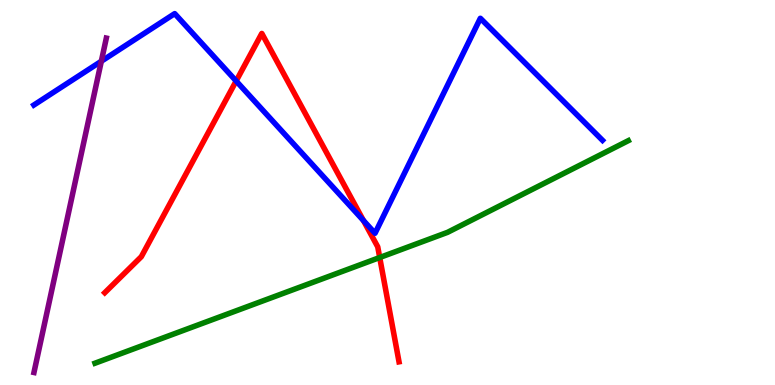[{'lines': ['blue', 'red'], 'intersections': [{'x': 3.05, 'y': 7.9}, {'x': 4.69, 'y': 4.27}]}, {'lines': ['green', 'red'], 'intersections': [{'x': 4.9, 'y': 3.31}]}, {'lines': ['purple', 'red'], 'intersections': []}, {'lines': ['blue', 'green'], 'intersections': []}, {'lines': ['blue', 'purple'], 'intersections': [{'x': 1.31, 'y': 8.41}]}, {'lines': ['green', 'purple'], 'intersections': []}]